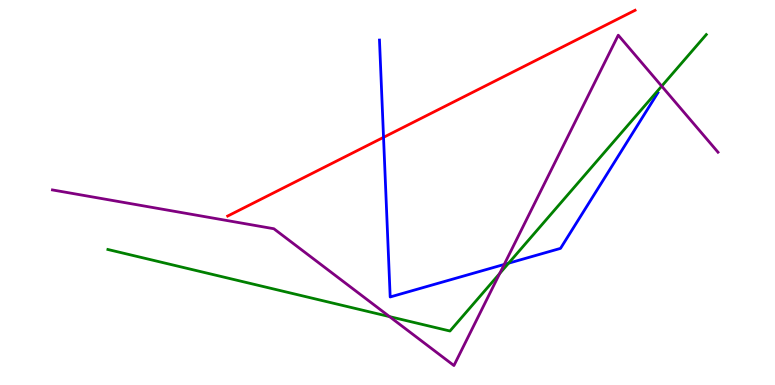[{'lines': ['blue', 'red'], 'intersections': [{'x': 4.95, 'y': 6.43}]}, {'lines': ['green', 'red'], 'intersections': []}, {'lines': ['purple', 'red'], 'intersections': []}, {'lines': ['blue', 'green'], 'intersections': [{'x': 6.56, 'y': 3.16}]}, {'lines': ['blue', 'purple'], 'intersections': [{'x': 6.51, 'y': 3.13}]}, {'lines': ['green', 'purple'], 'intersections': [{'x': 5.03, 'y': 1.78}, {'x': 6.45, 'y': 2.9}, {'x': 8.54, 'y': 7.76}]}]